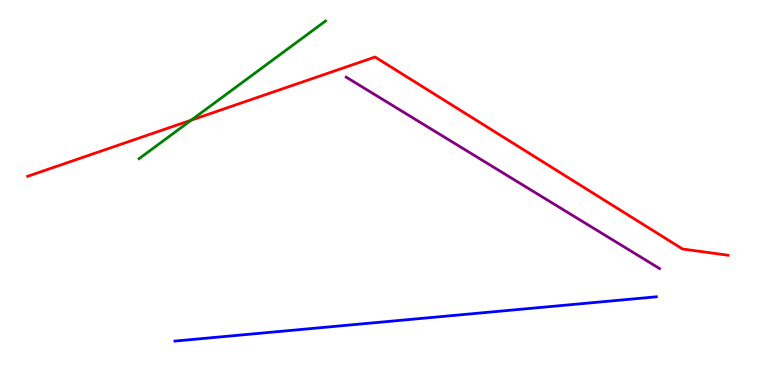[{'lines': ['blue', 'red'], 'intersections': []}, {'lines': ['green', 'red'], 'intersections': [{'x': 2.47, 'y': 6.88}]}, {'lines': ['purple', 'red'], 'intersections': []}, {'lines': ['blue', 'green'], 'intersections': []}, {'lines': ['blue', 'purple'], 'intersections': []}, {'lines': ['green', 'purple'], 'intersections': []}]